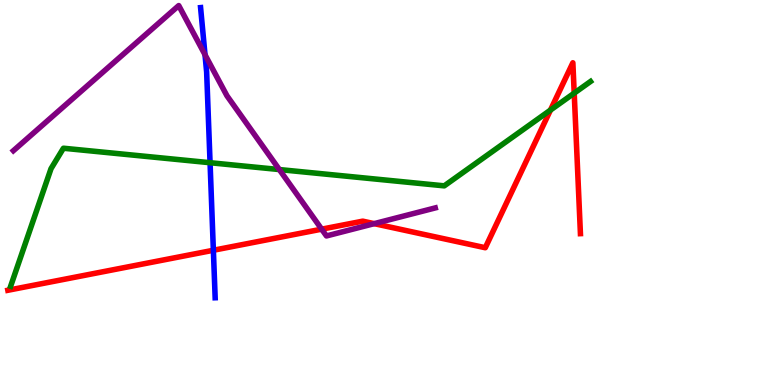[{'lines': ['blue', 'red'], 'intersections': [{'x': 2.75, 'y': 3.5}]}, {'lines': ['green', 'red'], 'intersections': [{'x': 7.1, 'y': 7.14}, {'x': 7.41, 'y': 7.58}]}, {'lines': ['purple', 'red'], 'intersections': [{'x': 4.15, 'y': 4.05}, {'x': 4.83, 'y': 4.19}]}, {'lines': ['blue', 'green'], 'intersections': [{'x': 2.71, 'y': 5.77}]}, {'lines': ['blue', 'purple'], 'intersections': [{'x': 2.65, 'y': 8.58}]}, {'lines': ['green', 'purple'], 'intersections': [{'x': 3.6, 'y': 5.6}]}]